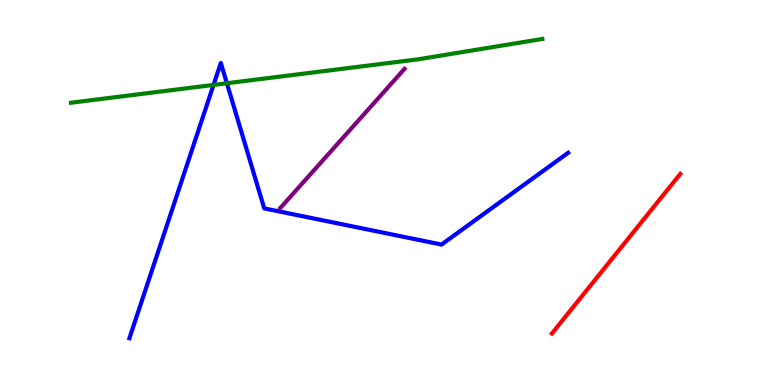[{'lines': ['blue', 'red'], 'intersections': []}, {'lines': ['green', 'red'], 'intersections': []}, {'lines': ['purple', 'red'], 'intersections': []}, {'lines': ['blue', 'green'], 'intersections': [{'x': 2.76, 'y': 7.79}, {'x': 2.93, 'y': 7.84}]}, {'lines': ['blue', 'purple'], 'intersections': []}, {'lines': ['green', 'purple'], 'intersections': []}]